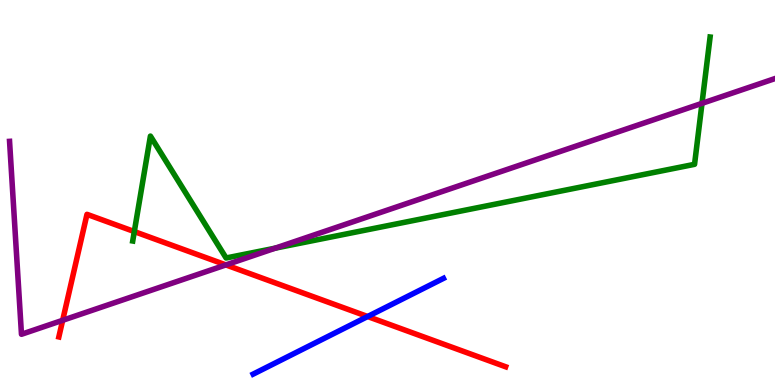[{'lines': ['blue', 'red'], 'intersections': [{'x': 4.74, 'y': 1.78}]}, {'lines': ['green', 'red'], 'intersections': [{'x': 1.73, 'y': 3.99}]}, {'lines': ['purple', 'red'], 'intersections': [{'x': 0.809, 'y': 1.68}, {'x': 2.91, 'y': 3.12}]}, {'lines': ['blue', 'green'], 'intersections': []}, {'lines': ['blue', 'purple'], 'intersections': []}, {'lines': ['green', 'purple'], 'intersections': [{'x': 3.55, 'y': 3.55}, {'x': 9.06, 'y': 7.32}]}]